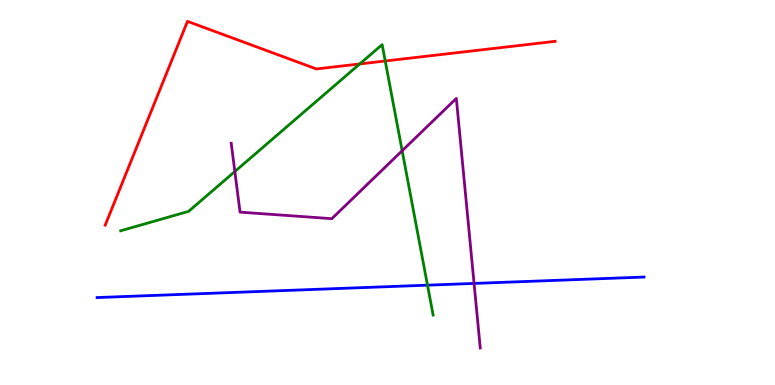[{'lines': ['blue', 'red'], 'intersections': []}, {'lines': ['green', 'red'], 'intersections': [{'x': 4.64, 'y': 8.34}, {'x': 4.97, 'y': 8.42}]}, {'lines': ['purple', 'red'], 'intersections': []}, {'lines': ['blue', 'green'], 'intersections': [{'x': 5.52, 'y': 2.59}]}, {'lines': ['blue', 'purple'], 'intersections': [{'x': 6.12, 'y': 2.64}]}, {'lines': ['green', 'purple'], 'intersections': [{'x': 3.03, 'y': 5.54}, {'x': 5.19, 'y': 6.08}]}]